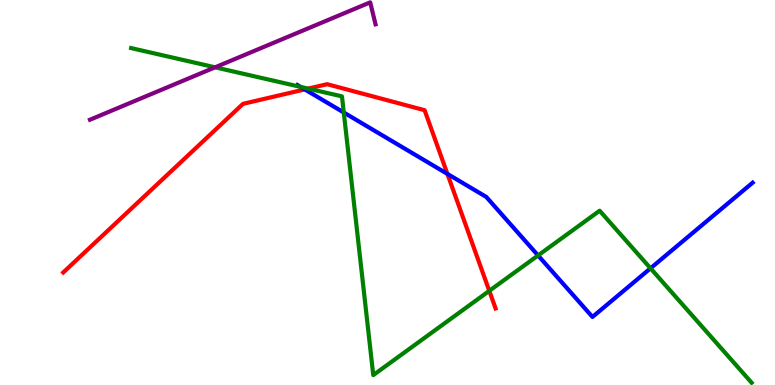[{'lines': ['blue', 'red'], 'intersections': [{'x': 3.93, 'y': 7.68}, {'x': 5.77, 'y': 5.48}]}, {'lines': ['green', 'red'], 'intersections': [{'x': 3.98, 'y': 7.7}, {'x': 6.31, 'y': 2.45}]}, {'lines': ['purple', 'red'], 'intersections': []}, {'lines': ['blue', 'green'], 'intersections': [{'x': 3.88, 'y': 7.74}, {'x': 4.44, 'y': 7.08}, {'x': 6.94, 'y': 3.37}, {'x': 8.39, 'y': 3.03}]}, {'lines': ['blue', 'purple'], 'intersections': []}, {'lines': ['green', 'purple'], 'intersections': [{'x': 2.78, 'y': 8.25}]}]